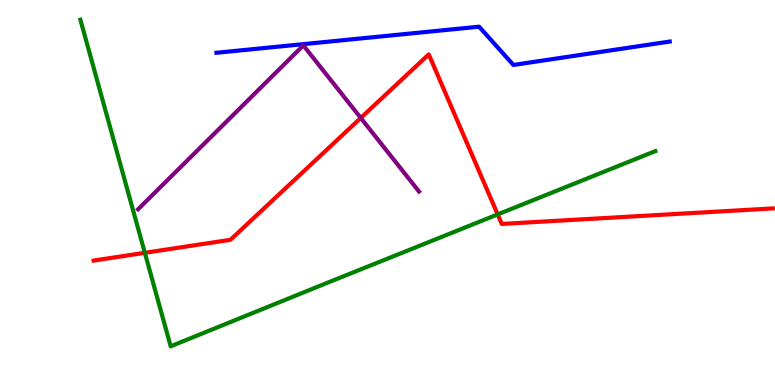[{'lines': ['blue', 'red'], 'intersections': []}, {'lines': ['green', 'red'], 'intersections': [{'x': 1.87, 'y': 3.43}, {'x': 6.42, 'y': 4.43}]}, {'lines': ['purple', 'red'], 'intersections': [{'x': 4.66, 'y': 6.94}]}, {'lines': ['blue', 'green'], 'intersections': []}, {'lines': ['blue', 'purple'], 'intersections': []}, {'lines': ['green', 'purple'], 'intersections': []}]